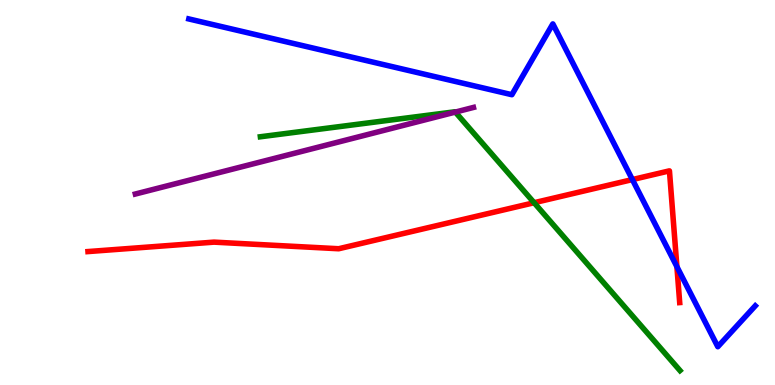[{'lines': ['blue', 'red'], 'intersections': [{'x': 8.16, 'y': 5.34}, {'x': 8.73, 'y': 3.07}]}, {'lines': ['green', 'red'], 'intersections': [{'x': 6.89, 'y': 4.73}]}, {'lines': ['purple', 'red'], 'intersections': []}, {'lines': ['blue', 'green'], 'intersections': []}, {'lines': ['blue', 'purple'], 'intersections': []}, {'lines': ['green', 'purple'], 'intersections': [{'x': 5.88, 'y': 7.09}]}]